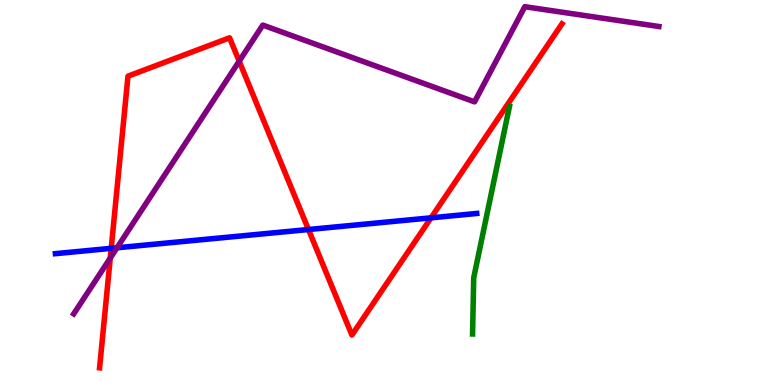[{'lines': ['blue', 'red'], 'intersections': [{'x': 1.44, 'y': 3.55}, {'x': 3.98, 'y': 4.04}, {'x': 5.56, 'y': 4.34}]}, {'lines': ['green', 'red'], 'intersections': []}, {'lines': ['purple', 'red'], 'intersections': [{'x': 1.42, 'y': 3.3}, {'x': 3.09, 'y': 8.41}]}, {'lines': ['blue', 'green'], 'intersections': []}, {'lines': ['blue', 'purple'], 'intersections': [{'x': 1.51, 'y': 3.56}]}, {'lines': ['green', 'purple'], 'intersections': []}]